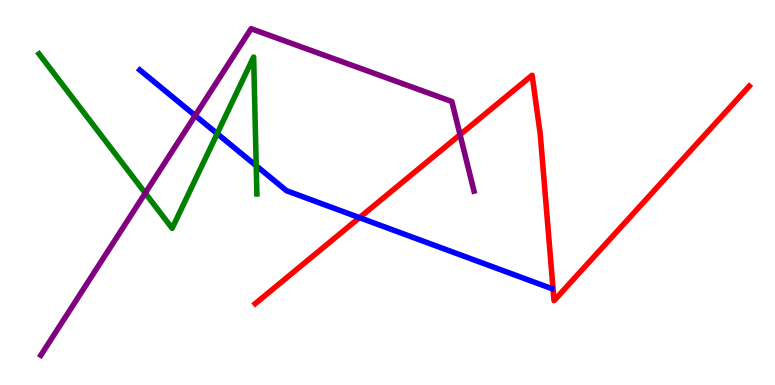[{'lines': ['blue', 'red'], 'intersections': [{'x': 4.64, 'y': 4.35}]}, {'lines': ['green', 'red'], 'intersections': []}, {'lines': ['purple', 'red'], 'intersections': [{'x': 5.94, 'y': 6.5}]}, {'lines': ['blue', 'green'], 'intersections': [{'x': 2.8, 'y': 6.53}, {'x': 3.31, 'y': 5.7}]}, {'lines': ['blue', 'purple'], 'intersections': [{'x': 2.52, 'y': 7.0}]}, {'lines': ['green', 'purple'], 'intersections': [{'x': 1.87, 'y': 4.98}]}]